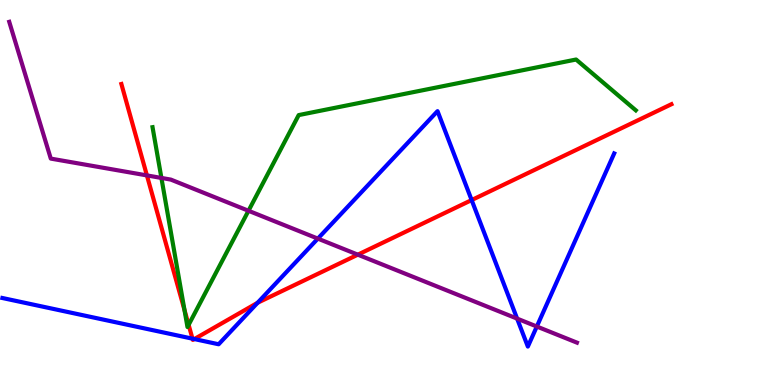[{'lines': ['blue', 'red'], 'intersections': [{'x': 2.48, 'y': 1.2}, {'x': 2.51, 'y': 1.19}, {'x': 3.32, 'y': 2.14}, {'x': 6.09, 'y': 4.8}]}, {'lines': ['green', 'red'], 'intersections': [{'x': 2.38, 'y': 1.95}, {'x': 2.43, 'y': 1.56}]}, {'lines': ['purple', 'red'], 'intersections': [{'x': 1.9, 'y': 5.44}, {'x': 4.62, 'y': 3.39}]}, {'lines': ['blue', 'green'], 'intersections': []}, {'lines': ['blue', 'purple'], 'intersections': [{'x': 4.1, 'y': 3.8}, {'x': 6.67, 'y': 1.72}, {'x': 6.93, 'y': 1.52}]}, {'lines': ['green', 'purple'], 'intersections': [{'x': 2.08, 'y': 5.38}, {'x': 3.21, 'y': 4.53}]}]